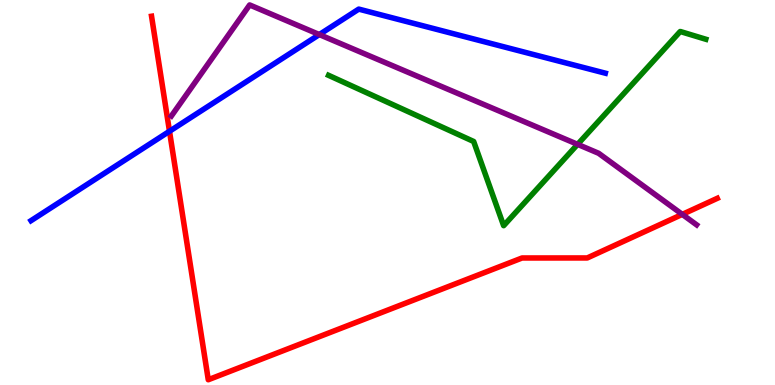[{'lines': ['blue', 'red'], 'intersections': [{'x': 2.19, 'y': 6.59}]}, {'lines': ['green', 'red'], 'intersections': []}, {'lines': ['purple', 'red'], 'intersections': [{'x': 8.8, 'y': 4.43}]}, {'lines': ['blue', 'green'], 'intersections': []}, {'lines': ['blue', 'purple'], 'intersections': [{'x': 4.12, 'y': 9.1}]}, {'lines': ['green', 'purple'], 'intersections': [{'x': 7.45, 'y': 6.25}]}]